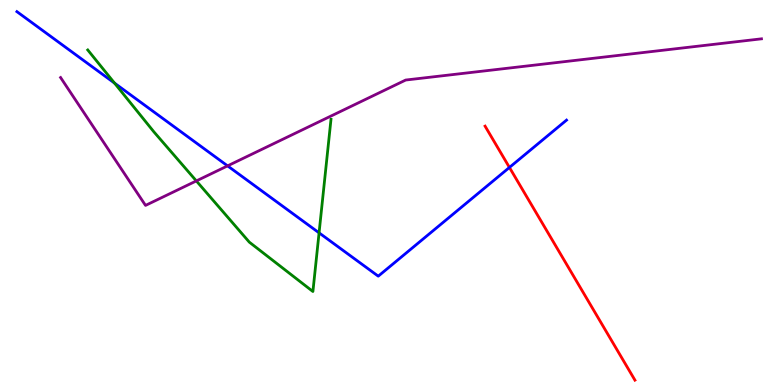[{'lines': ['blue', 'red'], 'intersections': [{'x': 6.57, 'y': 5.65}]}, {'lines': ['green', 'red'], 'intersections': []}, {'lines': ['purple', 'red'], 'intersections': []}, {'lines': ['blue', 'green'], 'intersections': [{'x': 1.48, 'y': 7.84}, {'x': 4.12, 'y': 3.95}]}, {'lines': ['blue', 'purple'], 'intersections': [{'x': 2.94, 'y': 5.69}]}, {'lines': ['green', 'purple'], 'intersections': [{'x': 2.53, 'y': 5.3}]}]